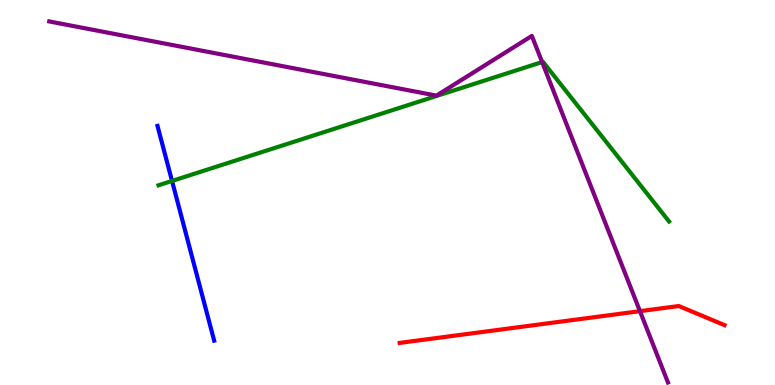[{'lines': ['blue', 'red'], 'intersections': []}, {'lines': ['green', 'red'], 'intersections': []}, {'lines': ['purple', 'red'], 'intersections': [{'x': 8.26, 'y': 1.92}]}, {'lines': ['blue', 'green'], 'intersections': [{'x': 2.22, 'y': 5.3}]}, {'lines': ['blue', 'purple'], 'intersections': []}, {'lines': ['green', 'purple'], 'intersections': [{'x': 7.0, 'y': 8.39}]}]